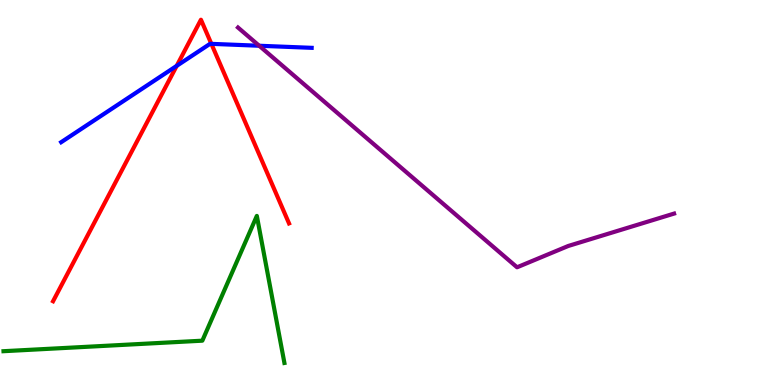[{'lines': ['blue', 'red'], 'intersections': [{'x': 2.28, 'y': 8.29}, {'x': 2.73, 'y': 8.86}]}, {'lines': ['green', 'red'], 'intersections': []}, {'lines': ['purple', 'red'], 'intersections': []}, {'lines': ['blue', 'green'], 'intersections': []}, {'lines': ['blue', 'purple'], 'intersections': [{'x': 3.34, 'y': 8.81}]}, {'lines': ['green', 'purple'], 'intersections': []}]